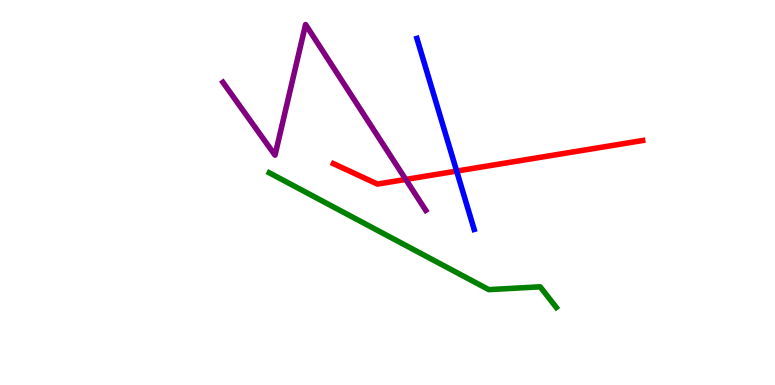[{'lines': ['blue', 'red'], 'intersections': [{'x': 5.89, 'y': 5.56}]}, {'lines': ['green', 'red'], 'intersections': []}, {'lines': ['purple', 'red'], 'intersections': [{'x': 5.24, 'y': 5.34}]}, {'lines': ['blue', 'green'], 'intersections': []}, {'lines': ['blue', 'purple'], 'intersections': []}, {'lines': ['green', 'purple'], 'intersections': []}]